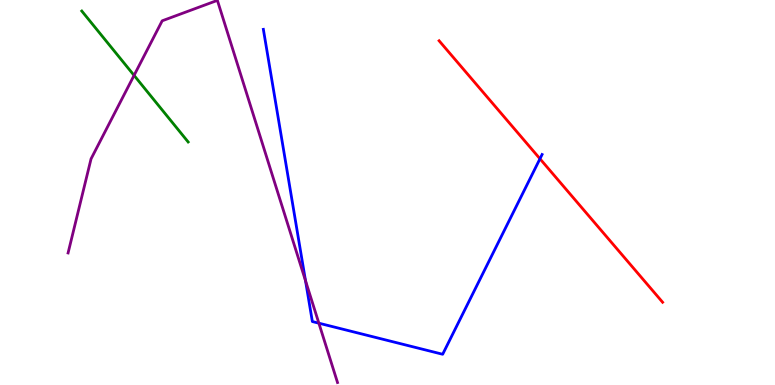[{'lines': ['blue', 'red'], 'intersections': [{'x': 6.97, 'y': 5.88}]}, {'lines': ['green', 'red'], 'intersections': []}, {'lines': ['purple', 'red'], 'intersections': []}, {'lines': ['blue', 'green'], 'intersections': []}, {'lines': ['blue', 'purple'], 'intersections': [{'x': 3.94, 'y': 2.71}, {'x': 4.11, 'y': 1.61}]}, {'lines': ['green', 'purple'], 'intersections': [{'x': 1.73, 'y': 8.04}]}]